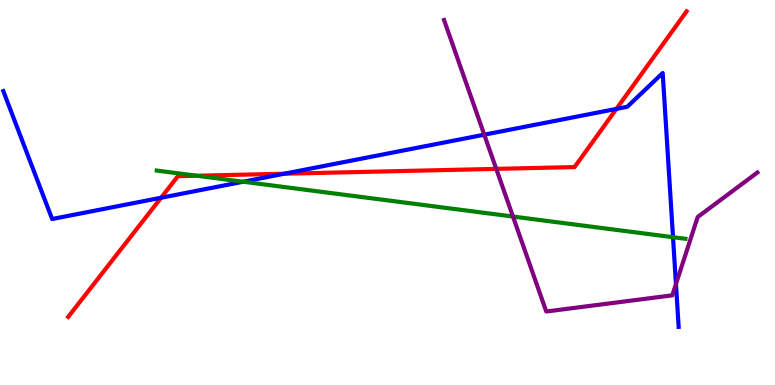[{'lines': ['blue', 'red'], 'intersections': [{'x': 2.08, 'y': 4.86}, {'x': 3.67, 'y': 5.49}, {'x': 7.95, 'y': 7.17}]}, {'lines': ['green', 'red'], 'intersections': [{'x': 2.54, 'y': 5.44}]}, {'lines': ['purple', 'red'], 'intersections': [{'x': 6.4, 'y': 5.61}]}, {'lines': ['blue', 'green'], 'intersections': [{'x': 3.14, 'y': 5.28}, {'x': 8.68, 'y': 3.84}]}, {'lines': ['blue', 'purple'], 'intersections': [{'x': 6.25, 'y': 6.5}, {'x': 8.72, 'y': 2.62}]}, {'lines': ['green', 'purple'], 'intersections': [{'x': 6.62, 'y': 4.38}]}]